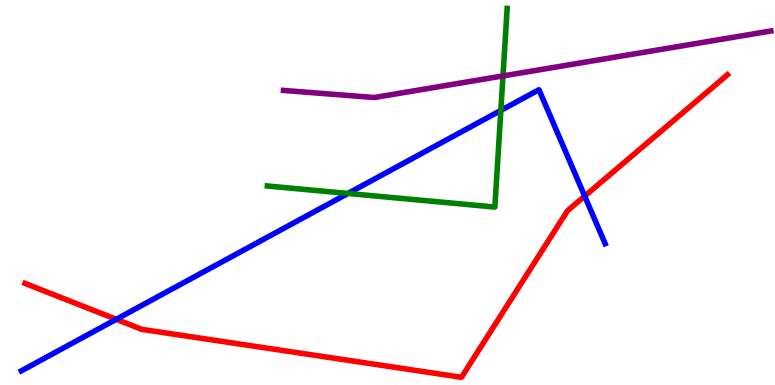[{'lines': ['blue', 'red'], 'intersections': [{'x': 1.5, 'y': 1.71}, {'x': 7.54, 'y': 4.91}]}, {'lines': ['green', 'red'], 'intersections': []}, {'lines': ['purple', 'red'], 'intersections': []}, {'lines': ['blue', 'green'], 'intersections': [{'x': 4.49, 'y': 4.98}, {'x': 6.46, 'y': 7.13}]}, {'lines': ['blue', 'purple'], 'intersections': []}, {'lines': ['green', 'purple'], 'intersections': [{'x': 6.49, 'y': 8.03}]}]